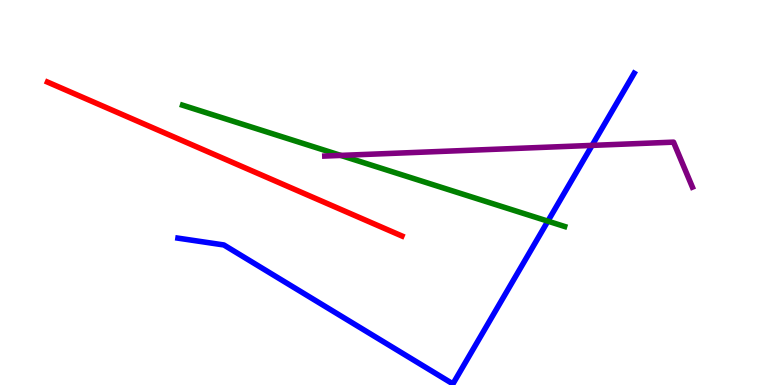[{'lines': ['blue', 'red'], 'intersections': []}, {'lines': ['green', 'red'], 'intersections': []}, {'lines': ['purple', 'red'], 'intersections': []}, {'lines': ['blue', 'green'], 'intersections': [{'x': 7.07, 'y': 4.26}]}, {'lines': ['blue', 'purple'], 'intersections': [{'x': 7.64, 'y': 6.22}]}, {'lines': ['green', 'purple'], 'intersections': [{'x': 4.4, 'y': 5.96}]}]